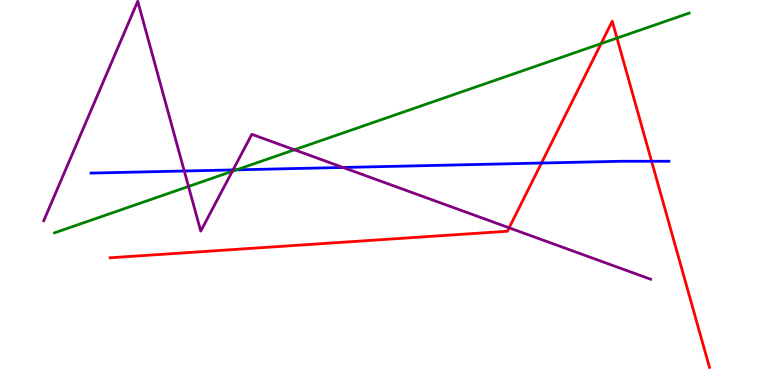[{'lines': ['blue', 'red'], 'intersections': [{'x': 6.99, 'y': 5.77}, {'x': 8.41, 'y': 5.81}]}, {'lines': ['green', 'red'], 'intersections': [{'x': 7.76, 'y': 8.87}, {'x': 7.96, 'y': 9.01}]}, {'lines': ['purple', 'red'], 'intersections': [{'x': 6.57, 'y': 4.08}]}, {'lines': ['blue', 'green'], 'intersections': [{'x': 3.05, 'y': 5.59}]}, {'lines': ['blue', 'purple'], 'intersections': [{'x': 2.38, 'y': 5.56}, {'x': 3.01, 'y': 5.59}, {'x': 4.43, 'y': 5.65}]}, {'lines': ['green', 'purple'], 'intersections': [{'x': 2.43, 'y': 5.16}, {'x': 3.0, 'y': 5.55}, {'x': 3.8, 'y': 6.11}]}]